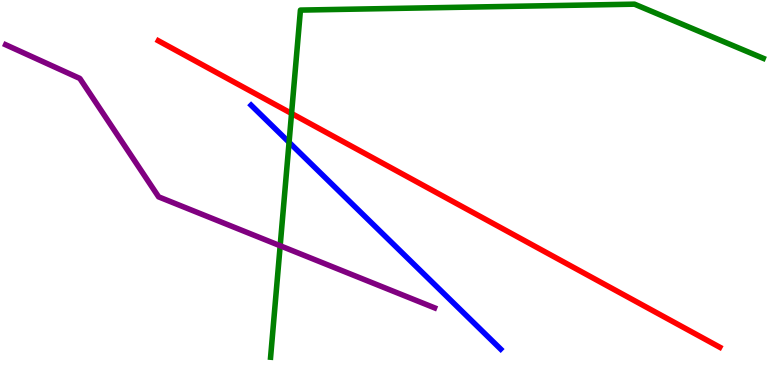[{'lines': ['blue', 'red'], 'intersections': []}, {'lines': ['green', 'red'], 'intersections': [{'x': 3.76, 'y': 7.05}]}, {'lines': ['purple', 'red'], 'intersections': []}, {'lines': ['blue', 'green'], 'intersections': [{'x': 3.73, 'y': 6.3}]}, {'lines': ['blue', 'purple'], 'intersections': []}, {'lines': ['green', 'purple'], 'intersections': [{'x': 3.62, 'y': 3.62}]}]